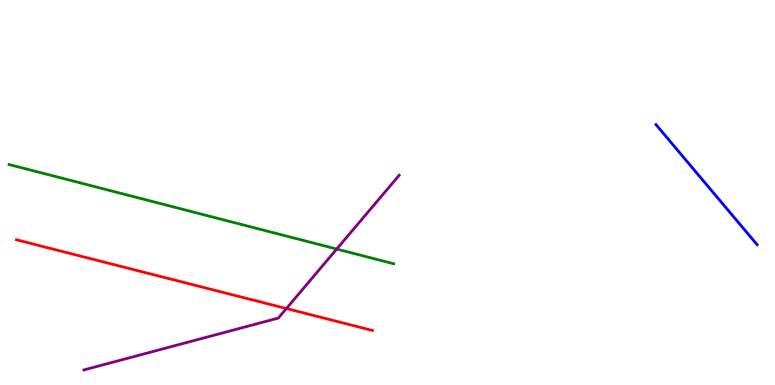[{'lines': ['blue', 'red'], 'intersections': []}, {'lines': ['green', 'red'], 'intersections': []}, {'lines': ['purple', 'red'], 'intersections': [{'x': 3.7, 'y': 1.99}]}, {'lines': ['blue', 'green'], 'intersections': []}, {'lines': ['blue', 'purple'], 'intersections': []}, {'lines': ['green', 'purple'], 'intersections': [{'x': 4.34, 'y': 3.53}]}]